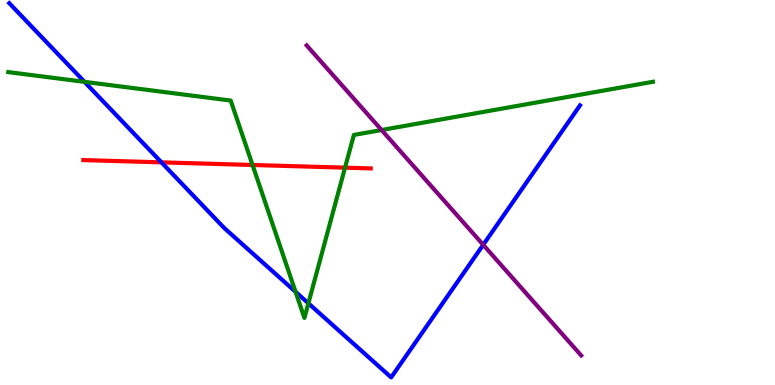[{'lines': ['blue', 'red'], 'intersections': [{'x': 2.08, 'y': 5.78}]}, {'lines': ['green', 'red'], 'intersections': [{'x': 3.26, 'y': 5.71}, {'x': 4.45, 'y': 5.64}]}, {'lines': ['purple', 'red'], 'intersections': []}, {'lines': ['blue', 'green'], 'intersections': [{'x': 1.09, 'y': 7.87}, {'x': 3.81, 'y': 2.42}, {'x': 3.98, 'y': 2.12}]}, {'lines': ['blue', 'purple'], 'intersections': [{'x': 6.23, 'y': 3.64}]}, {'lines': ['green', 'purple'], 'intersections': [{'x': 4.92, 'y': 6.62}]}]